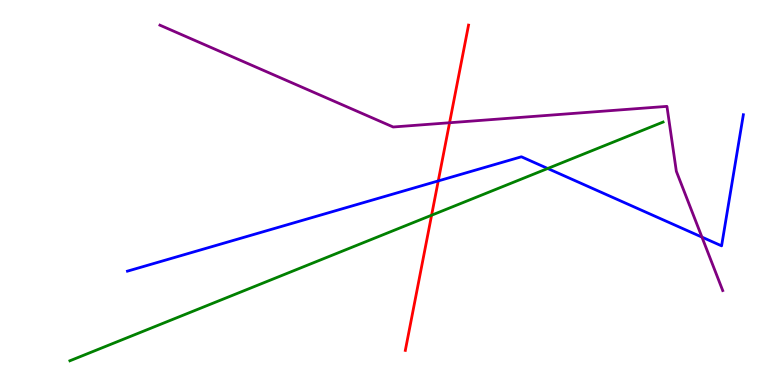[{'lines': ['blue', 'red'], 'intersections': [{'x': 5.65, 'y': 5.3}]}, {'lines': ['green', 'red'], 'intersections': [{'x': 5.57, 'y': 4.41}]}, {'lines': ['purple', 'red'], 'intersections': [{'x': 5.8, 'y': 6.81}]}, {'lines': ['blue', 'green'], 'intersections': [{'x': 7.07, 'y': 5.62}]}, {'lines': ['blue', 'purple'], 'intersections': [{'x': 9.06, 'y': 3.84}]}, {'lines': ['green', 'purple'], 'intersections': []}]